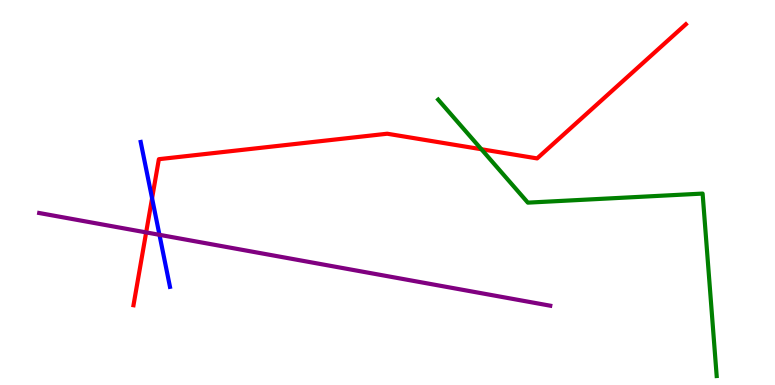[{'lines': ['blue', 'red'], 'intersections': [{'x': 1.96, 'y': 4.85}]}, {'lines': ['green', 'red'], 'intersections': [{'x': 6.21, 'y': 6.12}]}, {'lines': ['purple', 'red'], 'intersections': [{'x': 1.89, 'y': 3.96}]}, {'lines': ['blue', 'green'], 'intersections': []}, {'lines': ['blue', 'purple'], 'intersections': [{'x': 2.06, 'y': 3.9}]}, {'lines': ['green', 'purple'], 'intersections': []}]